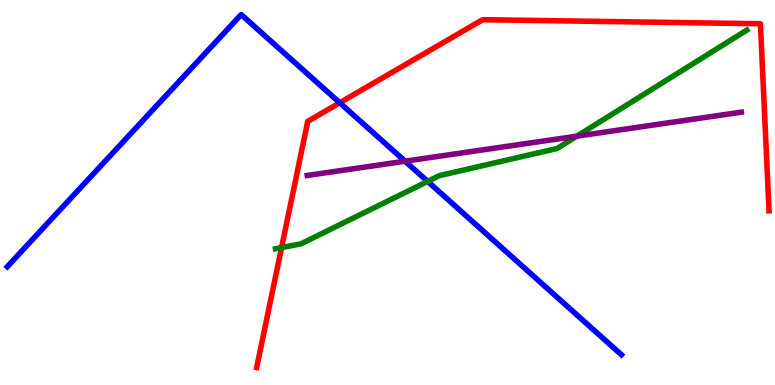[{'lines': ['blue', 'red'], 'intersections': [{'x': 4.38, 'y': 7.33}]}, {'lines': ['green', 'red'], 'intersections': [{'x': 3.63, 'y': 3.57}]}, {'lines': ['purple', 'red'], 'intersections': []}, {'lines': ['blue', 'green'], 'intersections': [{'x': 5.52, 'y': 5.29}]}, {'lines': ['blue', 'purple'], 'intersections': [{'x': 5.23, 'y': 5.81}]}, {'lines': ['green', 'purple'], 'intersections': [{'x': 7.44, 'y': 6.46}]}]